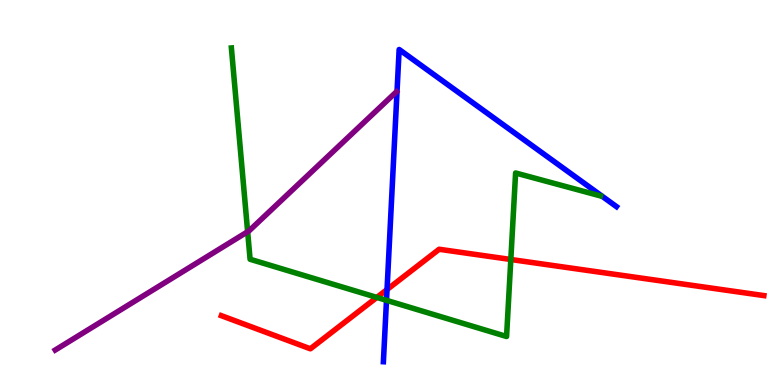[{'lines': ['blue', 'red'], 'intersections': [{'x': 4.99, 'y': 2.48}]}, {'lines': ['green', 'red'], 'intersections': [{'x': 4.86, 'y': 2.27}, {'x': 6.59, 'y': 3.26}]}, {'lines': ['purple', 'red'], 'intersections': []}, {'lines': ['blue', 'green'], 'intersections': [{'x': 4.99, 'y': 2.2}]}, {'lines': ['blue', 'purple'], 'intersections': []}, {'lines': ['green', 'purple'], 'intersections': [{'x': 3.2, 'y': 3.98}]}]